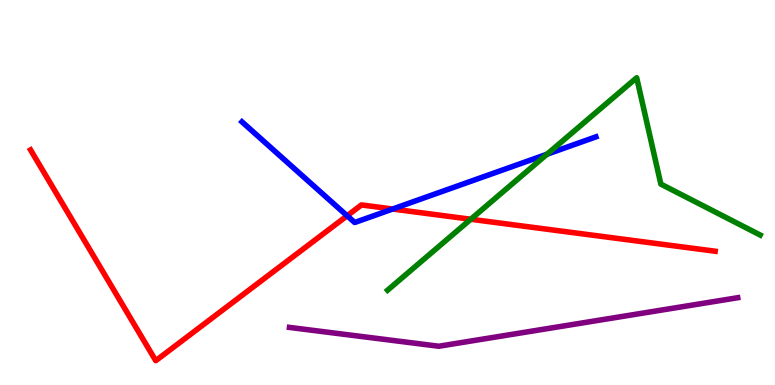[{'lines': ['blue', 'red'], 'intersections': [{'x': 4.48, 'y': 4.4}, {'x': 5.07, 'y': 4.57}]}, {'lines': ['green', 'red'], 'intersections': [{'x': 6.07, 'y': 4.31}]}, {'lines': ['purple', 'red'], 'intersections': []}, {'lines': ['blue', 'green'], 'intersections': [{'x': 7.06, 'y': 5.99}]}, {'lines': ['blue', 'purple'], 'intersections': []}, {'lines': ['green', 'purple'], 'intersections': []}]